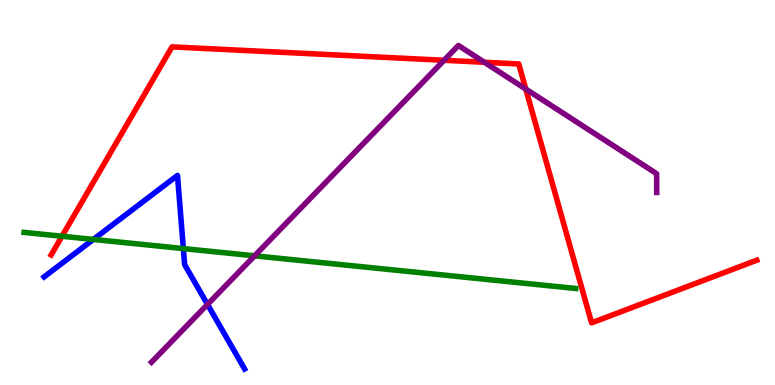[{'lines': ['blue', 'red'], 'intersections': []}, {'lines': ['green', 'red'], 'intersections': [{'x': 0.8, 'y': 3.86}]}, {'lines': ['purple', 'red'], 'intersections': [{'x': 5.73, 'y': 8.43}, {'x': 6.25, 'y': 8.38}, {'x': 6.78, 'y': 7.69}]}, {'lines': ['blue', 'green'], 'intersections': [{'x': 1.2, 'y': 3.78}, {'x': 2.37, 'y': 3.54}]}, {'lines': ['blue', 'purple'], 'intersections': [{'x': 2.68, 'y': 2.09}]}, {'lines': ['green', 'purple'], 'intersections': [{'x': 3.29, 'y': 3.36}]}]